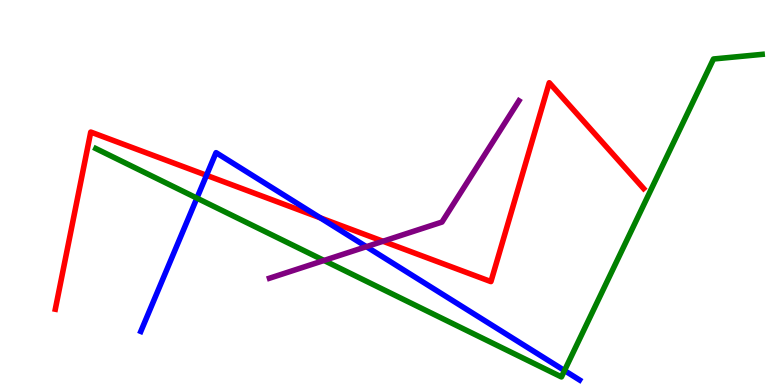[{'lines': ['blue', 'red'], 'intersections': [{'x': 2.66, 'y': 5.45}, {'x': 4.13, 'y': 4.34}]}, {'lines': ['green', 'red'], 'intersections': []}, {'lines': ['purple', 'red'], 'intersections': [{'x': 4.94, 'y': 3.73}]}, {'lines': ['blue', 'green'], 'intersections': [{'x': 2.54, 'y': 4.85}, {'x': 7.28, 'y': 0.375}]}, {'lines': ['blue', 'purple'], 'intersections': [{'x': 4.73, 'y': 3.59}]}, {'lines': ['green', 'purple'], 'intersections': [{'x': 4.18, 'y': 3.23}]}]